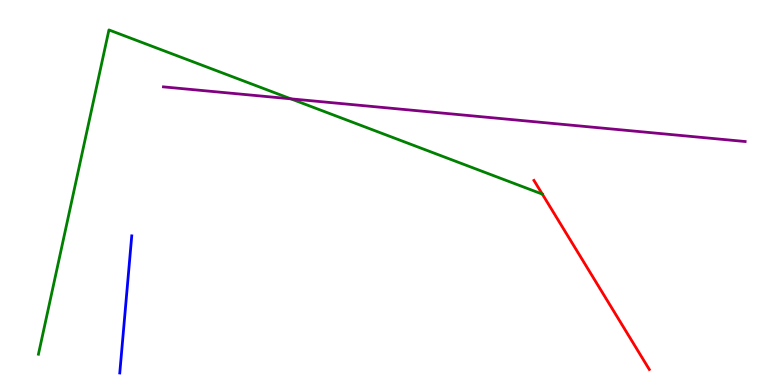[{'lines': ['blue', 'red'], 'intersections': []}, {'lines': ['green', 'red'], 'intersections': [{'x': 7.0, 'y': 4.96}]}, {'lines': ['purple', 'red'], 'intersections': []}, {'lines': ['blue', 'green'], 'intersections': []}, {'lines': ['blue', 'purple'], 'intersections': []}, {'lines': ['green', 'purple'], 'intersections': [{'x': 3.75, 'y': 7.43}]}]